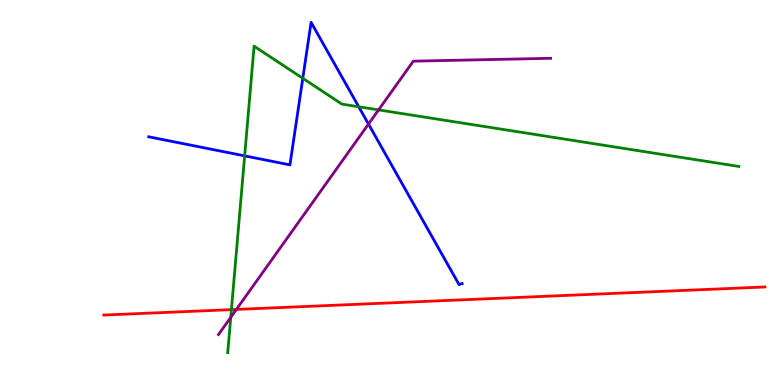[{'lines': ['blue', 'red'], 'intersections': []}, {'lines': ['green', 'red'], 'intersections': [{'x': 2.99, 'y': 1.96}]}, {'lines': ['purple', 'red'], 'intersections': [{'x': 3.05, 'y': 1.96}]}, {'lines': ['blue', 'green'], 'intersections': [{'x': 3.16, 'y': 5.95}, {'x': 3.91, 'y': 7.97}, {'x': 4.63, 'y': 7.23}]}, {'lines': ['blue', 'purple'], 'intersections': [{'x': 4.75, 'y': 6.78}]}, {'lines': ['green', 'purple'], 'intersections': [{'x': 2.98, 'y': 1.76}, {'x': 4.89, 'y': 7.15}]}]